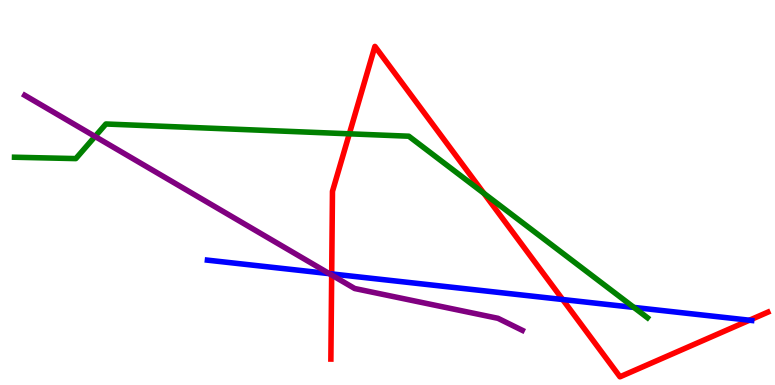[{'lines': ['blue', 'red'], 'intersections': [{'x': 4.28, 'y': 2.89}, {'x': 7.26, 'y': 2.22}, {'x': 9.67, 'y': 1.68}]}, {'lines': ['green', 'red'], 'intersections': [{'x': 4.51, 'y': 6.52}, {'x': 6.24, 'y': 4.98}]}, {'lines': ['purple', 'red'], 'intersections': [{'x': 4.28, 'y': 2.86}]}, {'lines': ['blue', 'green'], 'intersections': [{'x': 8.18, 'y': 2.02}]}, {'lines': ['blue', 'purple'], 'intersections': [{'x': 4.25, 'y': 2.89}]}, {'lines': ['green', 'purple'], 'intersections': [{'x': 1.23, 'y': 6.46}]}]